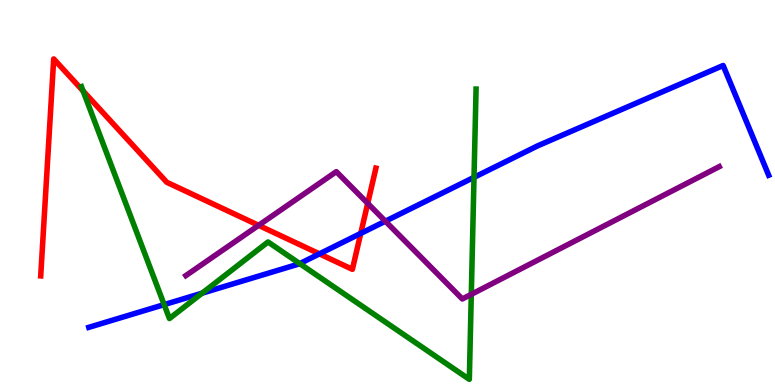[{'lines': ['blue', 'red'], 'intersections': [{'x': 4.12, 'y': 3.41}, {'x': 4.65, 'y': 3.94}]}, {'lines': ['green', 'red'], 'intersections': [{'x': 1.07, 'y': 7.64}]}, {'lines': ['purple', 'red'], 'intersections': [{'x': 3.34, 'y': 4.15}, {'x': 4.74, 'y': 4.72}]}, {'lines': ['blue', 'green'], 'intersections': [{'x': 2.12, 'y': 2.09}, {'x': 2.61, 'y': 2.38}, {'x': 3.87, 'y': 3.15}, {'x': 6.12, 'y': 5.39}]}, {'lines': ['blue', 'purple'], 'intersections': [{'x': 4.97, 'y': 4.25}]}, {'lines': ['green', 'purple'], 'intersections': [{'x': 6.08, 'y': 2.35}]}]